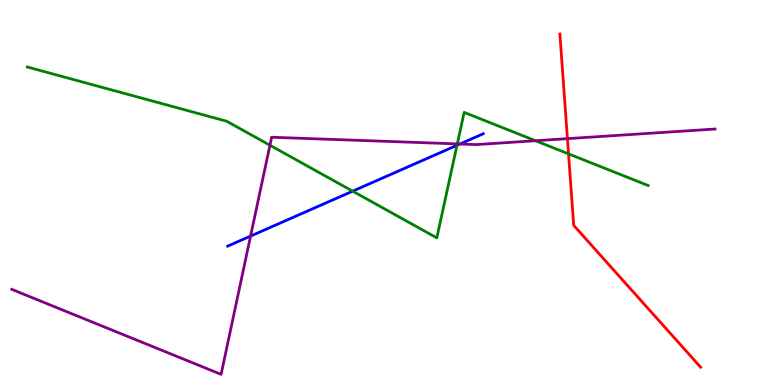[{'lines': ['blue', 'red'], 'intersections': []}, {'lines': ['green', 'red'], 'intersections': [{'x': 7.34, 'y': 6.0}]}, {'lines': ['purple', 'red'], 'intersections': [{'x': 7.32, 'y': 6.4}]}, {'lines': ['blue', 'green'], 'intersections': [{'x': 4.55, 'y': 5.03}, {'x': 5.9, 'y': 6.23}]}, {'lines': ['blue', 'purple'], 'intersections': [{'x': 3.23, 'y': 3.87}, {'x': 5.93, 'y': 6.26}]}, {'lines': ['green', 'purple'], 'intersections': [{'x': 3.48, 'y': 6.23}, {'x': 5.9, 'y': 6.26}, {'x': 6.91, 'y': 6.34}]}]